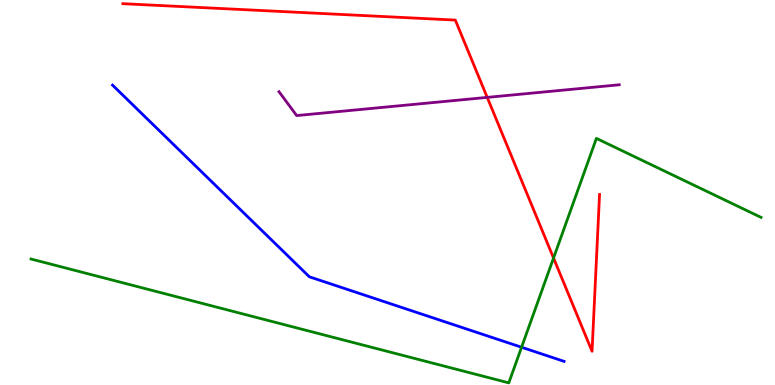[{'lines': ['blue', 'red'], 'intersections': []}, {'lines': ['green', 'red'], 'intersections': [{'x': 7.14, 'y': 3.3}]}, {'lines': ['purple', 'red'], 'intersections': [{'x': 6.29, 'y': 7.47}]}, {'lines': ['blue', 'green'], 'intersections': [{'x': 6.73, 'y': 0.981}]}, {'lines': ['blue', 'purple'], 'intersections': []}, {'lines': ['green', 'purple'], 'intersections': []}]